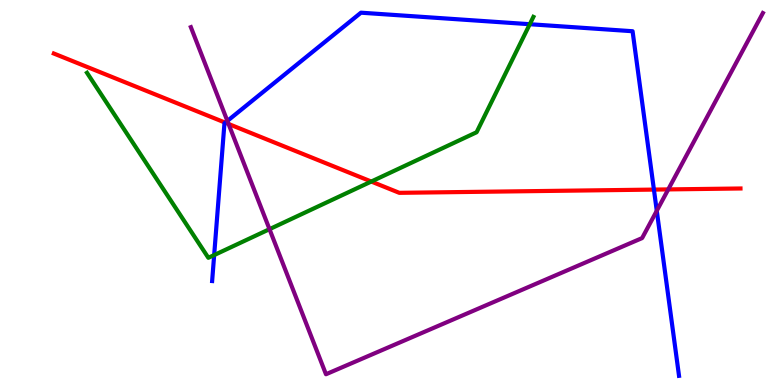[{'lines': ['blue', 'red'], 'intersections': [{'x': 2.91, 'y': 6.81}, {'x': 8.44, 'y': 5.08}]}, {'lines': ['green', 'red'], 'intersections': [{'x': 4.79, 'y': 5.28}]}, {'lines': ['purple', 'red'], 'intersections': [{'x': 2.95, 'y': 6.78}, {'x': 8.62, 'y': 5.08}]}, {'lines': ['blue', 'green'], 'intersections': [{'x': 2.76, 'y': 3.37}, {'x': 6.84, 'y': 9.37}]}, {'lines': ['blue', 'purple'], 'intersections': [{'x': 2.93, 'y': 6.86}, {'x': 8.47, 'y': 4.53}]}, {'lines': ['green', 'purple'], 'intersections': [{'x': 3.48, 'y': 4.05}]}]